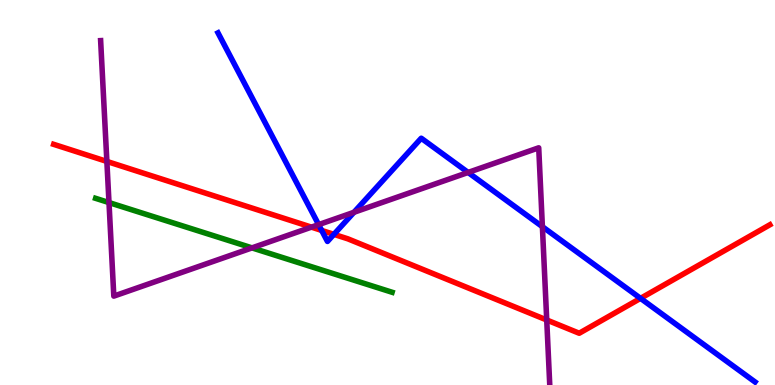[{'lines': ['blue', 'red'], 'intersections': [{'x': 4.15, 'y': 4.01}, {'x': 4.31, 'y': 3.91}, {'x': 8.26, 'y': 2.25}]}, {'lines': ['green', 'red'], 'intersections': []}, {'lines': ['purple', 'red'], 'intersections': [{'x': 1.38, 'y': 5.81}, {'x': 4.02, 'y': 4.1}, {'x': 7.05, 'y': 1.69}]}, {'lines': ['blue', 'green'], 'intersections': []}, {'lines': ['blue', 'purple'], 'intersections': [{'x': 4.11, 'y': 4.17}, {'x': 4.57, 'y': 4.49}, {'x': 6.04, 'y': 5.52}, {'x': 7.0, 'y': 4.11}]}, {'lines': ['green', 'purple'], 'intersections': [{'x': 1.41, 'y': 4.74}, {'x': 3.25, 'y': 3.56}]}]